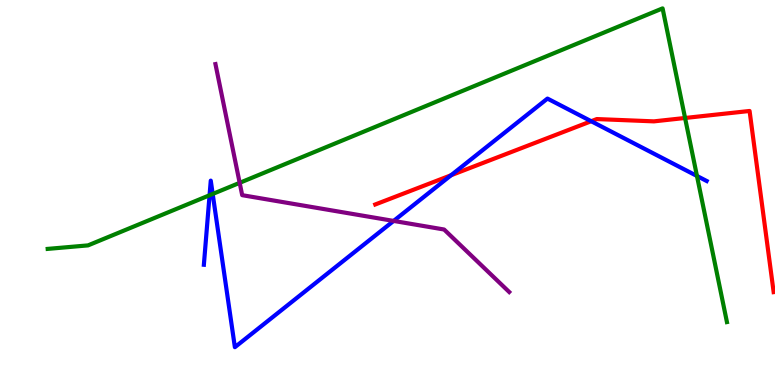[{'lines': ['blue', 'red'], 'intersections': [{'x': 5.82, 'y': 5.45}, {'x': 7.63, 'y': 6.85}]}, {'lines': ['green', 'red'], 'intersections': [{'x': 8.84, 'y': 6.94}]}, {'lines': ['purple', 'red'], 'intersections': []}, {'lines': ['blue', 'green'], 'intersections': [{'x': 2.7, 'y': 4.93}, {'x': 2.74, 'y': 4.96}, {'x': 8.99, 'y': 5.43}]}, {'lines': ['blue', 'purple'], 'intersections': [{'x': 5.08, 'y': 4.26}]}, {'lines': ['green', 'purple'], 'intersections': [{'x': 3.09, 'y': 5.25}]}]